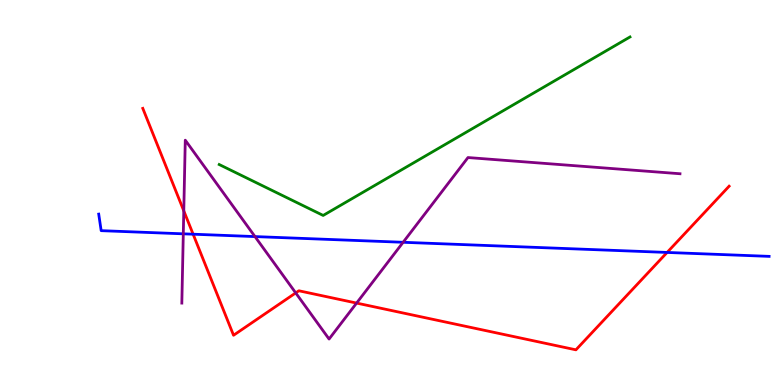[{'lines': ['blue', 'red'], 'intersections': [{'x': 2.49, 'y': 3.92}, {'x': 8.61, 'y': 3.44}]}, {'lines': ['green', 'red'], 'intersections': []}, {'lines': ['purple', 'red'], 'intersections': [{'x': 2.37, 'y': 4.52}, {'x': 3.82, 'y': 2.39}, {'x': 4.6, 'y': 2.13}]}, {'lines': ['blue', 'green'], 'intersections': []}, {'lines': ['blue', 'purple'], 'intersections': [{'x': 2.37, 'y': 3.93}, {'x': 3.29, 'y': 3.86}, {'x': 5.2, 'y': 3.71}]}, {'lines': ['green', 'purple'], 'intersections': []}]